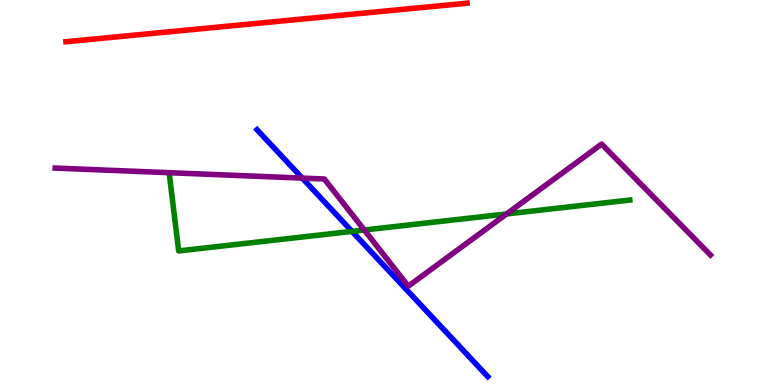[{'lines': ['blue', 'red'], 'intersections': []}, {'lines': ['green', 'red'], 'intersections': []}, {'lines': ['purple', 'red'], 'intersections': []}, {'lines': ['blue', 'green'], 'intersections': [{'x': 4.54, 'y': 3.99}]}, {'lines': ['blue', 'purple'], 'intersections': [{'x': 3.9, 'y': 5.37}]}, {'lines': ['green', 'purple'], 'intersections': [{'x': 4.7, 'y': 4.03}, {'x': 6.54, 'y': 4.44}]}]